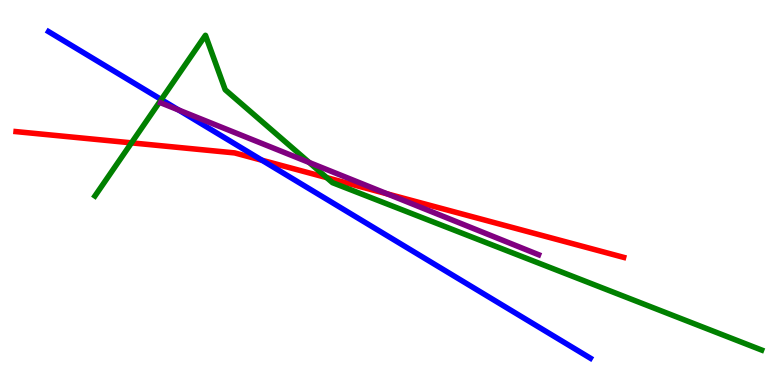[{'lines': ['blue', 'red'], 'intersections': [{'x': 3.38, 'y': 5.84}]}, {'lines': ['green', 'red'], 'intersections': [{'x': 1.7, 'y': 6.29}, {'x': 4.22, 'y': 5.39}]}, {'lines': ['purple', 'red'], 'intersections': [{'x': 5.0, 'y': 4.96}]}, {'lines': ['blue', 'green'], 'intersections': [{'x': 2.08, 'y': 7.41}]}, {'lines': ['blue', 'purple'], 'intersections': [{'x': 2.3, 'y': 7.14}]}, {'lines': ['green', 'purple'], 'intersections': [{'x': 3.99, 'y': 5.78}]}]